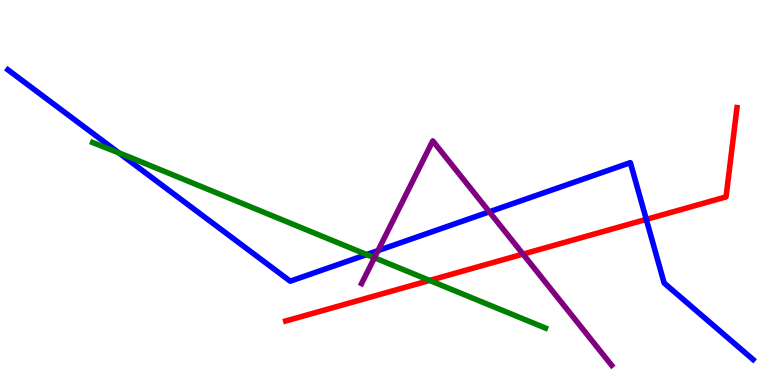[{'lines': ['blue', 'red'], 'intersections': [{'x': 8.34, 'y': 4.3}]}, {'lines': ['green', 'red'], 'intersections': [{'x': 5.54, 'y': 2.72}]}, {'lines': ['purple', 'red'], 'intersections': [{'x': 6.75, 'y': 3.4}]}, {'lines': ['blue', 'green'], 'intersections': [{'x': 1.53, 'y': 6.03}, {'x': 4.73, 'y': 3.39}]}, {'lines': ['blue', 'purple'], 'intersections': [{'x': 4.88, 'y': 3.49}, {'x': 6.31, 'y': 4.5}]}, {'lines': ['green', 'purple'], 'intersections': [{'x': 4.83, 'y': 3.3}]}]